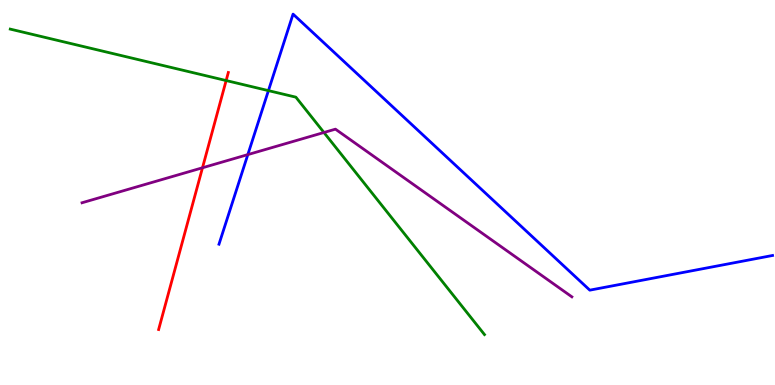[{'lines': ['blue', 'red'], 'intersections': []}, {'lines': ['green', 'red'], 'intersections': [{'x': 2.92, 'y': 7.91}]}, {'lines': ['purple', 'red'], 'intersections': [{'x': 2.61, 'y': 5.64}]}, {'lines': ['blue', 'green'], 'intersections': [{'x': 3.46, 'y': 7.65}]}, {'lines': ['blue', 'purple'], 'intersections': [{'x': 3.2, 'y': 5.98}]}, {'lines': ['green', 'purple'], 'intersections': [{'x': 4.18, 'y': 6.56}]}]